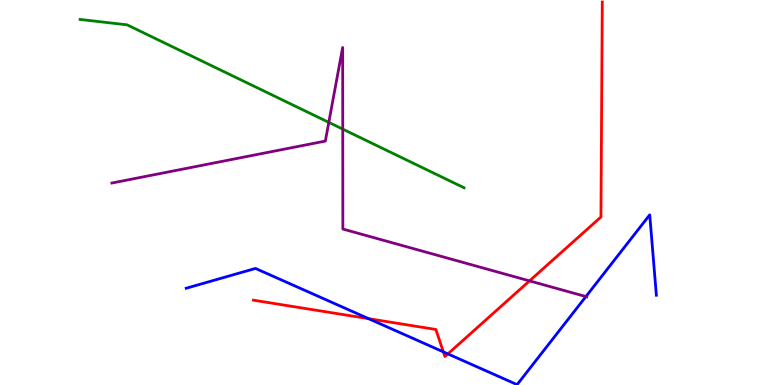[{'lines': ['blue', 'red'], 'intersections': [{'x': 4.76, 'y': 1.72}, {'x': 5.72, 'y': 0.86}, {'x': 5.78, 'y': 0.808}]}, {'lines': ['green', 'red'], 'intersections': []}, {'lines': ['purple', 'red'], 'intersections': [{'x': 6.83, 'y': 2.7}]}, {'lines': ['blue', 'green'], 'intersections': []}, {'lines': ['blue', 'purple'], 'intersections': [{'x': 7.56, 'y': 2.3}]}, {'lines': ['green', 'purple'], 'intersections': [{'x': 4.24, 'y': 6.82}, {'x': 4.42, 'y': 6.65}]}]